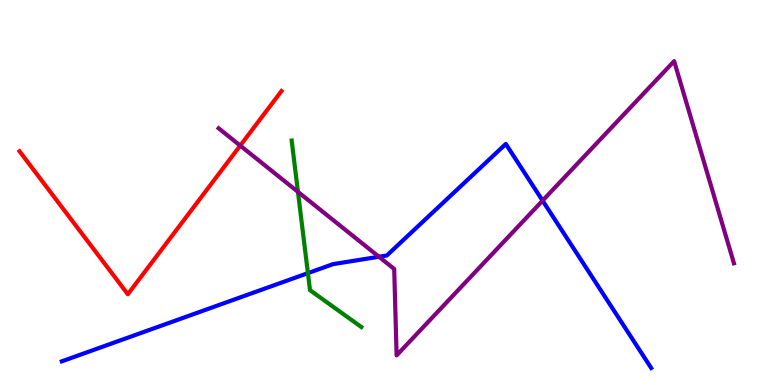[{'lines': ['blue', 'red'], 'intersections': []}, {'lines': ['green', 'red'], 'intersections': []}, {'lines': ['purple', 'red'], 'intersections': [{'x': 3.1, 'y': 6.22}]}, {'lines': ['blue', 'green'], 'intersections': [{'x': 3.97, 'y': 2.91}]}, {'lines': ['blue', 'purple'], 'intersections': [{'x': 4.89, 'y': 3.33}, {'x': 7.0, 'y': 4.79}]}, {'lines': ['green', 'purple'], 'intersections': [{'x': 3.84, 'y': 5.02}]}]